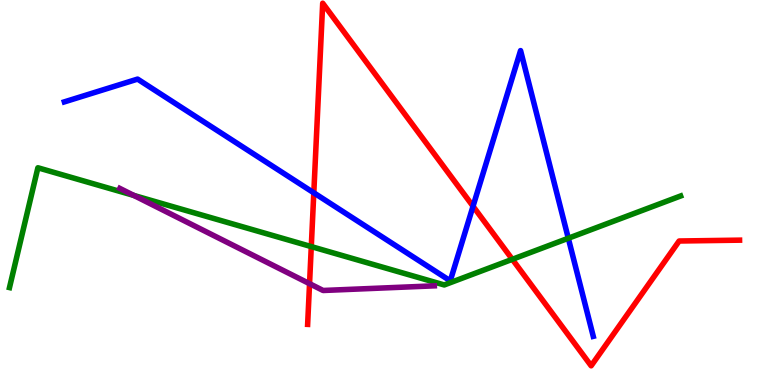[{'lines': ['blue', 'red'], 'intersections': [{'x': 4.05, 'y': 4.99}, {'x': 6.1, 'y': 4.64}]}, {'lines': ['green', 'red'], 'intersections': [{'x': 4.02, 'y': 3.59}, {'x': 6.61, 'y': 3.26}]}, {'lines': ['purple', 'red'], 'intersections': [{'x': 3.99, 'y': 2.63}]}, {'lines': ['blue', 'green'], 'intersections': [{'x': 7.33, 'y': 3.81}]}, {'lines': ['blue', 'purple'], 'intersections': []}, {'lines': ['green', 'purple'], 'intersections': [{'x': 1.73, 'y': 4.92}]}]